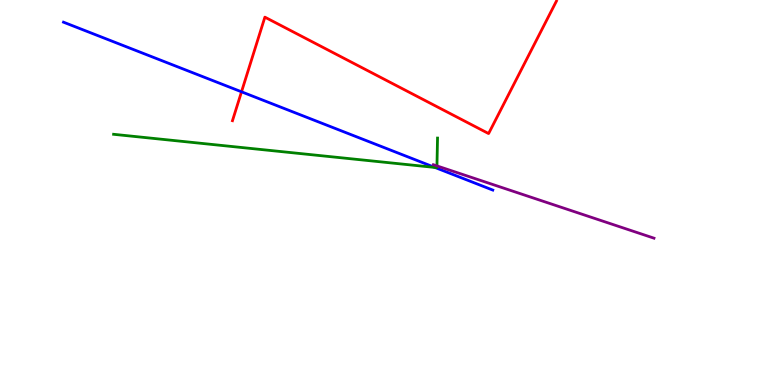[{'lines': ['blue', 'red'], 'intersections': [{'x': 3.12, 'y': 7.62}]}, {'lines': ['green', 'red'], 'intersections': []}, {'lines': ['purple', 'red'], 'intersections': []}, {'lines': ['blue', 'green'], 'intersections': [{'x': 5.61, 'y': 5.65}]}, {'lines': ['blue', 'purple'], 'intersections': []}, {'lines': ['green', 'purple'], 'intersections': [{'x': 5.64, 'y': 5.69}]}]